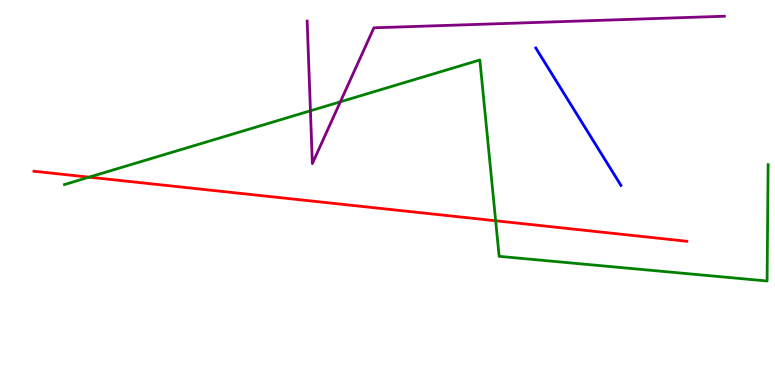[{'lines': ['blue', 'red'], 'intersections': []}, {'lines': ['green', 'red'], 'intersections': [{'x': 1.15, 'y': 5.4}, {'x': 6.4, 'y': 4.27}]}, {'lines': ['purple', 'red'], 'intersections': []}, {'lines': ['blue', 'green'], 'intersections': []}, {'lines': ['blue', 'purple'], 'intersections': []}, {'lines': ['green', 'purple'], 'intersections': [{'x': 4.01, 'y': 7.12}, {'x': 4.39, 'y': 7.36}]}]